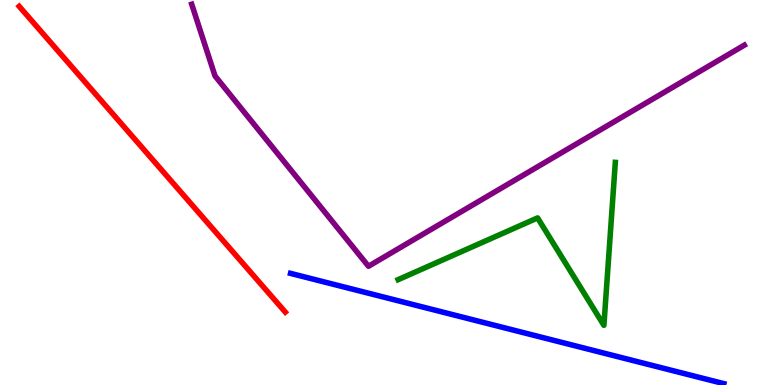[{'lines': ['blue', 'red'], 'intersections': []}, {'lines': ['green', 'red'], 'intersections': []}, {'lines': ['purple', 'red'], 'intersections': []}, {'lines': ['blue', 'green'], 'intersections': []}, {'lines': ['blue', 'purple'], 'intersections': []}, {'lines': ['green', 'purple'], 'intersections': []}]